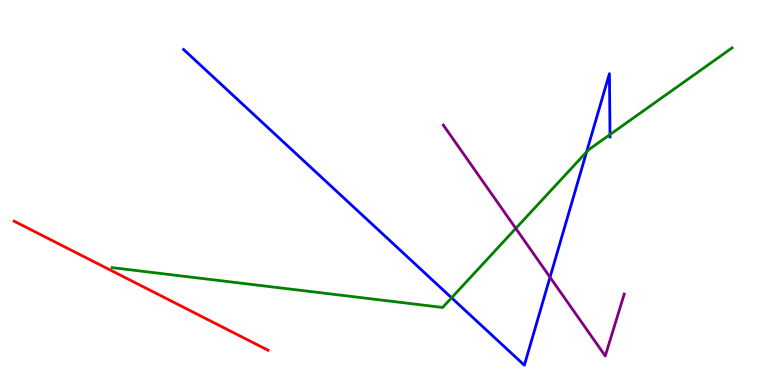[{'lines': ['blue', 'red'], 'intersections': []}, {'lines': ['green', 'red'], 'intersections': []}, {'lines': ['purple', 'red'], 'intersections': []}, {'lines': ['blue', 'green'], 'intersections': [{'x': 5.83, 'y': 2.26}, {'x': 7.57, 'y': 6.05}, {'x': 7.87, 'y': 6.5}]}, {'lines': ['blue', 'purple'], 'intersections': [{'x': 7.1, 'y': 2.8}]}, {'lines': ['green', 'purple'], 'intersections': [{'x': 6.66, 'y': 4.07}]}]